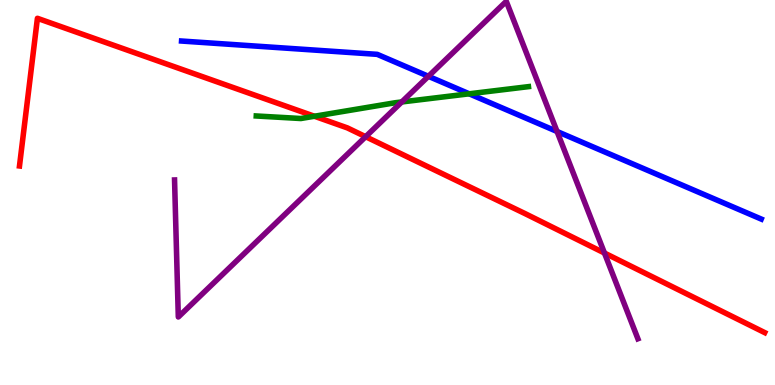[{'lines': ['blue', 'red'], 'intersections': []}, {'lines': ['green', 'red'], 'intersections': [{'x': 4.06, 'y': 6.98}]}, {'lines': ['purple', 'red'], 'intersections': [{'x': 4.72, 'y': 6.45}, {'x': 7.8, 'y': 3.43}]}, {'lines': ['blue', 'green'], 'intersections': [{'x': 6.05, 'y': 7.56}]}, {'lines': ['blue', 'purple'], 'intersections': [{'x': 5.53, 'y': 8.02}, {'x': 7.19, 'y': 6.59}]}, {'lines': ['green', 'purple'], 'intersections': [{'x': 5.18, 'y': 7.35}]}]